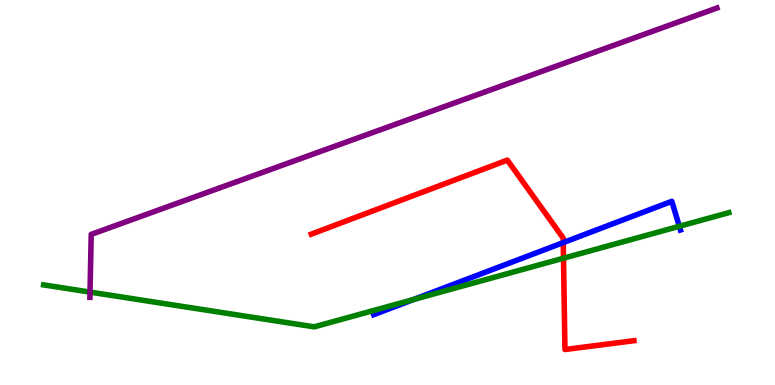[{'lines': ['blue', 'red'], 'intersections': [{'x': 7.27, 'y': 3.7}]}, {'lines': ['green', 'red'], 'intersections': [{'x': 7.27, 'y': 3.29}]}, {'lines': ['purple', 'red'], 'intersections': []}, {'lines': ['blue', 'green'], 'intersections': [{'x': 5.34, 'y': 2.22}, {'x': 8.77, 'y': 4.12}]}, {'lines': ['blue', 'purple'], 'intersections': []}, {'lines': ['green', 'purple'], 'intersections': [{'x': 1.16, 'y': 2.41}]}]